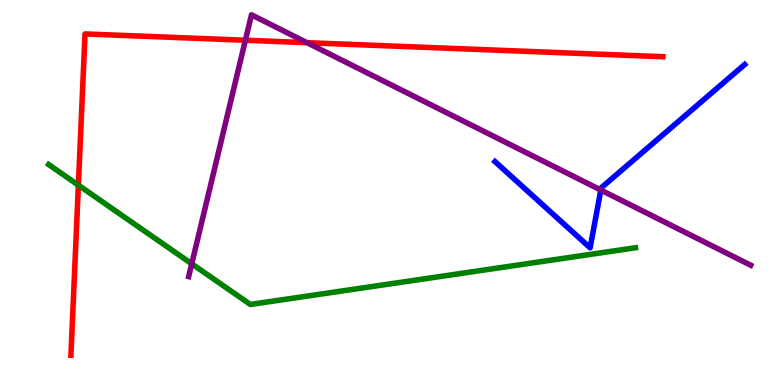[{'lines': ['blue', 'red'], 'intersections': []}, {'lines': ['green', 'red'], 'intersections': [{'x': 1.01, 'y': 5.19}]}, {'lines': ['purple', 'red'], 'intersections': [{'x': 3.17, 'y': 8.95}, {'x': 3.96, 'y': 8.89}]}, {'lines': ['blue', 'green'], 'intersections': []}, {'lines': ['blue', 'purple'], 'intersections': [{'x': 7.75, 'y': 5.06}]}, {'lines': ['green', 'purple'], 'intersections': [{'x': 2.47, 'y': 3.15}]}]